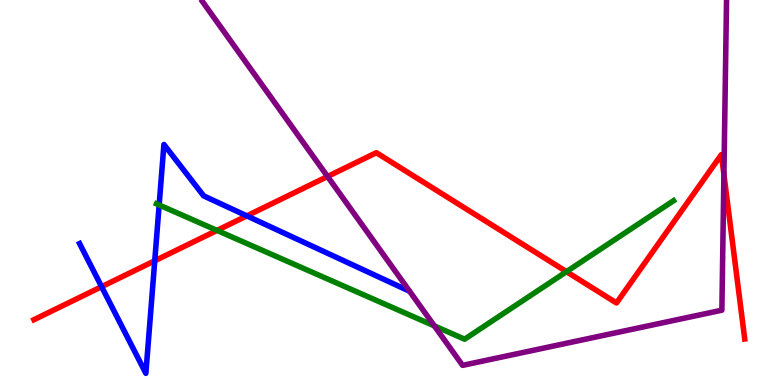[{'lines': ['blue', 'red'], 'intersections': [{'x': 1.31, 'y': 2.55}, {'x': 2.0, 'y': 3.23}, {'x': 3.18, 'y': 4.39}]}, {'lines': ['green', 'red'], 'intersections': [{'x': 2.8, 'y': 4.02}, {'x': 7.31, 'y': 2.94}]}, {'lines': ['purple', 'red'], 'intersections': [{'x': 4.23, 'y': 5.42}, {'x': 9.34, 'y': 5.47}]}, {'lines': ['blue', 'green'], 'intersections': [{'x': 2.05, 'y': 4.68}]}, {'lines': ['blue', 'purple'], 'intersections': []}, {'lines': ['green', 'purple'], 'intersections': [{'x': 5.6, 'y': 1.54}]}]